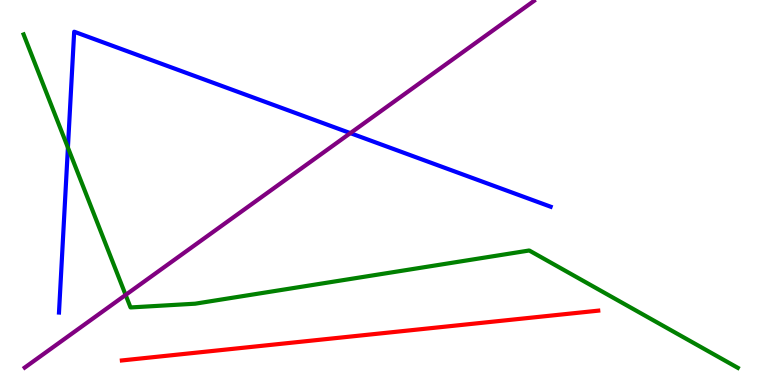[{'lines': ['blue', 'red'], 'intersections': []}, {'lines': ['green', 'red'], 'intersections': []}, {'lines': ['purple', 'red'], 'intersections': []}, {'lines': ['blue', 'green'], 'intersections': [{'x': 0.876, 'y': 6.17}]}, {'lines': ['blue', 'purple'], 'intersections': [{'x': 4.52, 'y': 6.54}]}, {'lines': ['green', 'purple'], 'intersections': [{'x': 1.62, 'y': 2.34}]}]